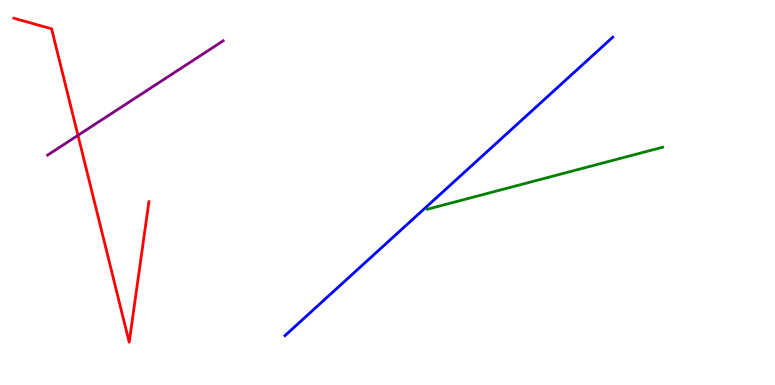[{'lines': ['blue', 'red'], 'intersections': []}, {'lines': ['green', 'red'], 'intersections': []}, {'lines': ['purple', 'red'], 'intersections': [{'x': 1.01, 'y': 6.48}]}, {'lines': ['blue', 'green'], 'intersections': []}, {'lines': ['blue', 'purple'], 'intersections': []}, {'lines': ['green', 'purple'], 'intersections': []}]